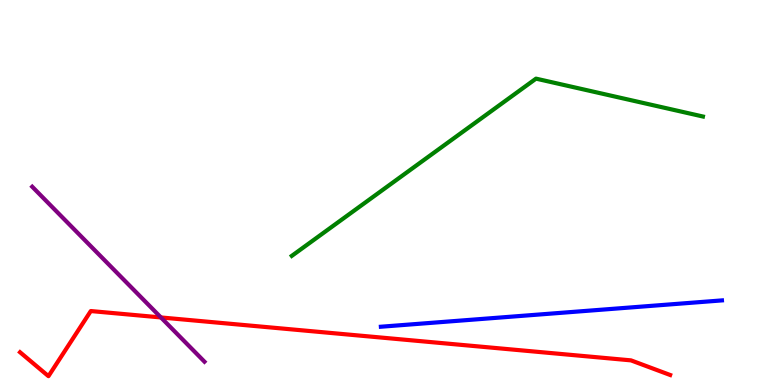[{'lines': ['blue', 'red'], 'intersections': []}, {'lines': ['green', 'red'], 'intersections': []}, {'lines': ['purple', 'red'], 'intersections': [{'x': 2.08, 'y': 1.75}]}, {'lines': ['blue', 'green'], 'intersections': []}, {'lines': ['blue', 'purple'], 'intersections': []}, {'lines': ['green', 'purple'], 'intersections': []}]